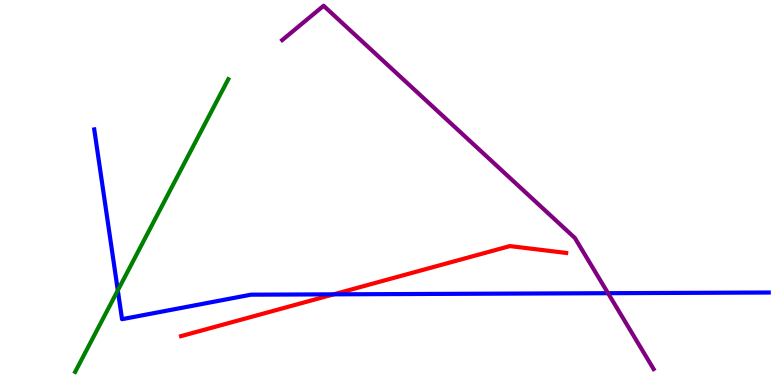[{'lines': ['blue', 'red'], 'intersections': [{'x': 4.31, 'y': 2.35}]}, {'lines': ['green', 'red'], 'intersections': []}, {'lines': ['purple', 'red'], 'intersections': []}, {'lines': ['blue', 'green'], 'intersections': [{'x': 1.52, 'y': 2.46}]}, {'lines': ['blue', 'purple'], 'intersections': [{'x': 7.85, 'y': 2.38}]}, {'lines': ['green', 'purple'], 'intersections': []}]